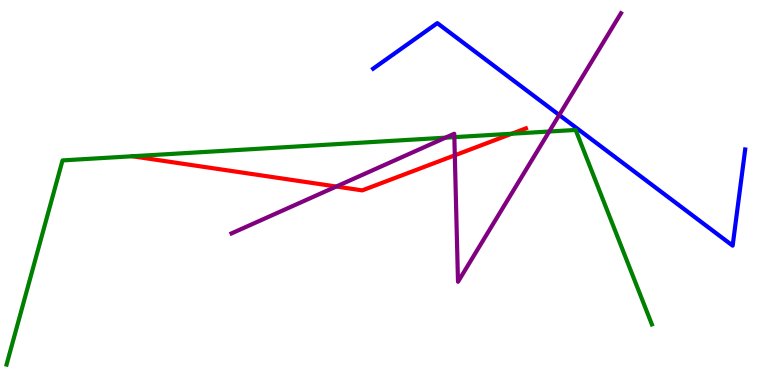[{'lines': ['blue', 'red'], 'intersections': []}, {'lines': ['green', 'red'], 'intersections': [{'x': 6.6, 'y': 6.53}]}, {'lines': ['purple', 'red'], 'intersections': [{'x': 4.34, 'y': 5.16}, {'x': 5.87, 'y': 5.97}]}, {'lines': ['blue', 'green'], 'intersections': []}, {'lines': ['blue', 'purple'], 'intersections': [{'x': 7.22, 'y': 7.01}]}, {'lines': ['green', 'purple'], 'intersections': [{'x': 5.75, 'y': 6.42}, {'x': 5.86, 'y': 6.44}, {'x': 7.09, 'y': 6.58}]}]